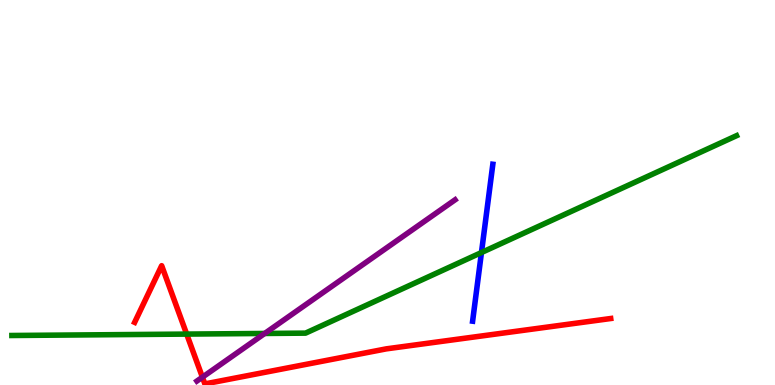[{'lines': ['blue', 'red'], 'intersections': []}, {'lines': ['green', 'red'], 'intersections': [{'x': 2.41, 'y': 1.32}]}, {'lines': ['purple', 'red'], 'intersections': [{'x': 2.61, 'y': 0.203}]}, {'lines': ['blue', 'green'], 'intersections': [{'x': 6.21, 'y': 3.44}]}, {'lines': ['blue', 'purple'], 'intersections': []}, {'lines': ['green', 'purple'], 'intersections': [{'x': 3.42, 'y': 1.34}]}]